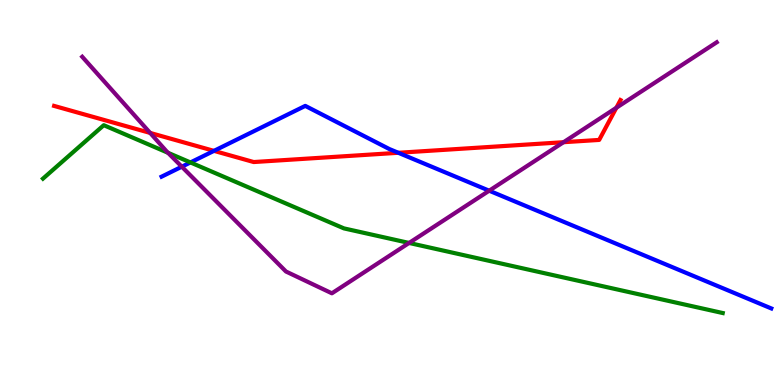[{'lines': ['blue', 'red'], 'intersections': [{'x': 2.76, 'y': 6.08}, {'x': 5.14, 'y': 6.03}]}, {'lines': ['green', 'red'], 'intersections': []}, {'lines': ['purple', 'red'], 'intersections': [{'x': 1.94, 'y': 6.55}, {'x': 7.27, 'y': 6.31}, {'x': 7.95, 'y': 7.2}]}, {'lines': ['blue', 'green'], 'intersections': [{'x': 2.46, 'y': 5.78}]}, {'lines': ['blue', 'purple'], 'intersections': [{'x': 2.35, 'y': 5.67}, {'x': 6.31, 'y': 5.05}]}, {'lines': ['green', 'purple'], 'intersections': [{'x': 2.17, 'y': 6.03}, {'x': 5.28, 'y': 3.69}]}]